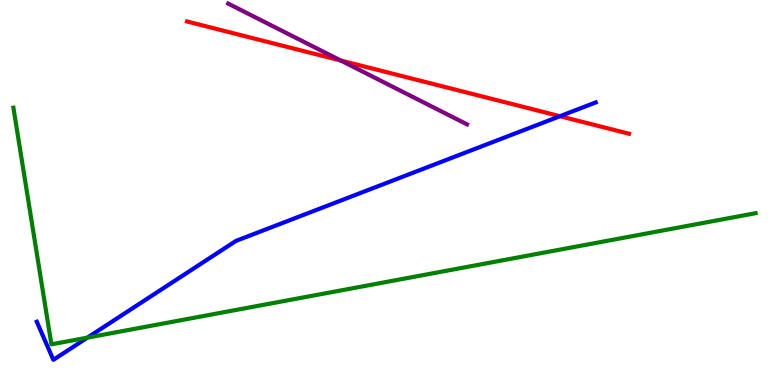[{'lines': ['blue', 'red'], 'intersections': [{'x': 7.23, 'y': 6.98}]}, {'lines': ['green', 'red'], 'intersections': []}, {'lines': ['purple', 'red'], 'intersections': [{'x': 4.4, 'y': 8.43}]}, {'lines': ['blue', 'green'], 'intersections': [{'x': 1.13, 'y': 1.23}]}, {'lines': ['blue', 'purple'], 'intersections': []}, {'lines': ['green', 'purple'], 'intersections': []}]